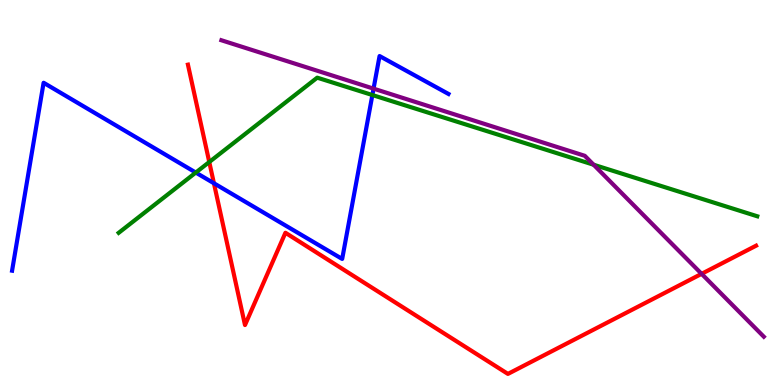[{'lines': ['blue', 'red'], 'intersections': [{'x': 2.76, 'y': 5.24}]}, {'lines': ['green', 'red'], 'intersections': [{'x': 2.7, 'y': 5.79}]}, {'lines': ['purple', 'red'], 'intersections': [{'x': 9.05, 'y': 2.89}]}, {'lines': ['blue', 'green'], 'intersections': [{'x': 2.53, 'y': 5.52}, {'x': 4.8, 'y': 7.53}]}, {'lines': ['blue', 'purple'], 'intersections': [{'x': 4.82, 'y': 7.7}]}, {'lines': ['green', 'purple'], 'intersections': [{'x': 7.66, 'y': 5.72}]}]